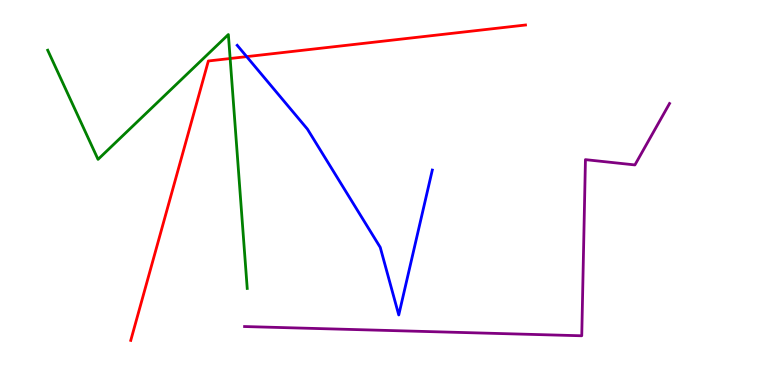[{'lines': ['blue', 'red'], 'intersections': [{'x': 3.18, 'y': 8.53}]}, {'lines': ['green', 'red'], 'intersections': [{'x': 2.97, 'y': 8.48}]}, {'lines': ['purple', 'red'], 'intersections': []}, {'lines': ['blue', 'green'], 'intersections': []}, {'lines': ['blue', 'purple'], 'intersections': []}, {'lines': ['green', 'purple'], 'intersections': []}]